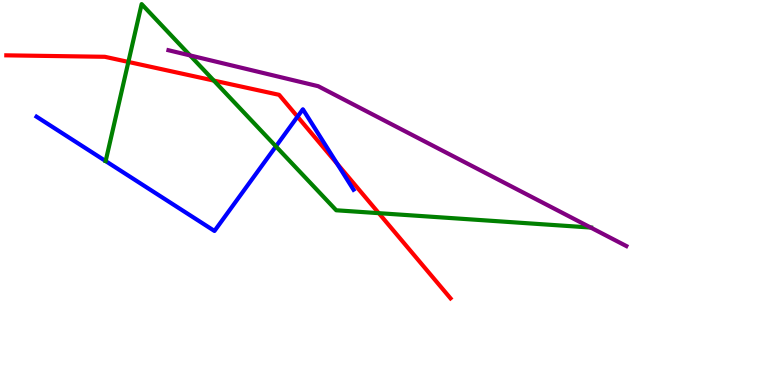[{'lines': ['blue', 'red'], 'intersections': [{'x': 3.84, 'y': 6.97}, {'x': 4.35, 'y': 5.75}]}, {'lines': ['green', 'red'], 'intersections': [{'x': 1.66, 'y': 8.39}, {'x': 2.76, 'y': 7.91}, {'x': 4.89, 'y': 4.46}]}, {'lines': ['purple', 'red'], 'intersections': []}, {'lines': ['blue', 'green'], 'intersections': [{'x': 1.36, 'y': 5.82}, {'x': 3.56, 'y': 6.2}]}, {'lines': ['blue', 'purple'], 'intersections': []}, {'lines': ['green', 'purple'], 'intersections': [{'x': 2.45, 'y': 8.56}, {'x': 7.62, 'y': 4.09}]}]